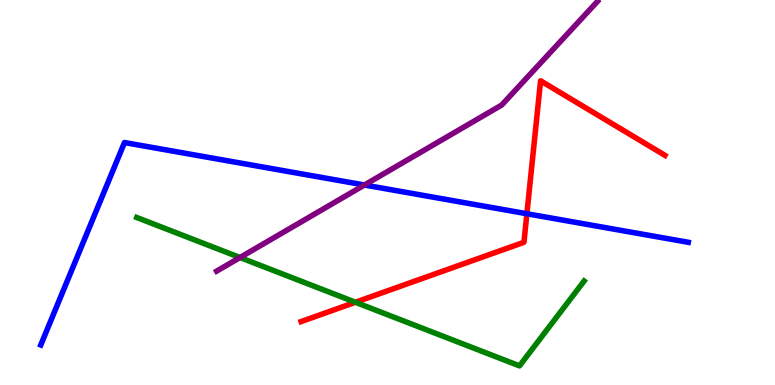[{'lines': ['blue', 'red'], 'intersections': [{'x': 6.8, 'y': 4.45}]}, {'lines': ['green', 'red'], 'intersections': [{'x': 4.59, 'y': 2.15}]}, {'lines': ['purple', 'red'], 'intersections': []}, {'lines': ['blue', 'green'], 'intersections': []}, {'lines': ['blue', 'purple'], 'intersections': [{'x': 4.7, 'y': 5.19}]}, {'lines': ['green', 'purple'], 'intersections': [{'x': 3.1, 'y': 3.31}]}]